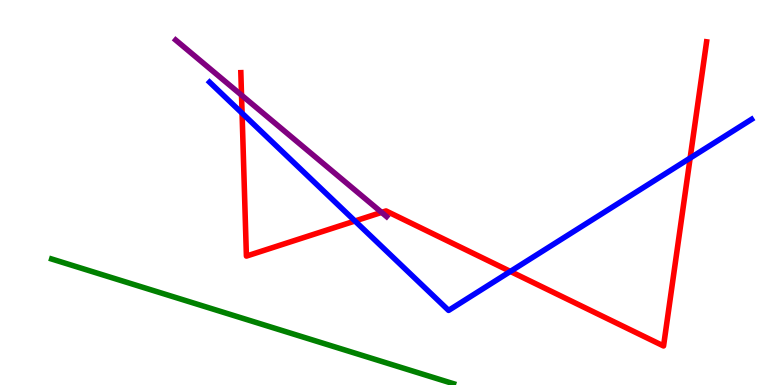[{'lines': ['blue', 'red'], 'intersections': [{'x': 3.12, 'y': 7.06}, {'x': 4.58, 'y': 4.26}, {'x': 6.59, 'y': 2.95}, {'x': 8.91, 'y': 5.89}]}, {'lines': ['green', 'red'], 'intersections': []}, {'lines': ['purple', 'red'], 'intersections': [{'x': 3.12, 'y': 7.53}, {'x': 4.92, 'y': 4.48}]}, {'lines': ['blue', 'green'], 'intersections': []}, {'lines': ['blue', 'purple'], 'intersections': []}, {'lines': ['green', 'purple'], 'intersections': []}]